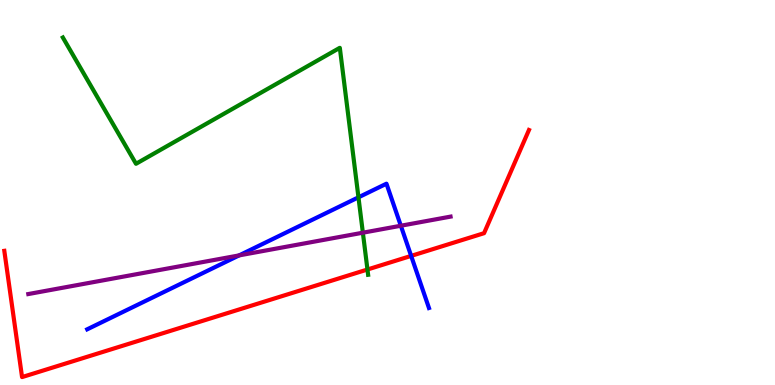[{'lines': ['blue', 'red'], 'intersections': [{'x': 5.31, 'y': 3.35}]}, {'lines': ['green', 'red'], 'intersections': [{'x': 4.74, 'y': 3.0}]}, {'lines': ['purple', 'red'], 'intersections': []}, {'lines': ['blue', 'green'], 'intersections': [{'x': 4.63, 'y': 4.87}]}, {'lines': ['blue', 'purple'], 'intersections': [{'x': 3.09, 'y': 3.37}, {'x': 5.17, 'y': 4.14}]}, {'lines': ['green', 'purple'], 'intersections': [{'x': 4.68, 'y': 3.96}]}]